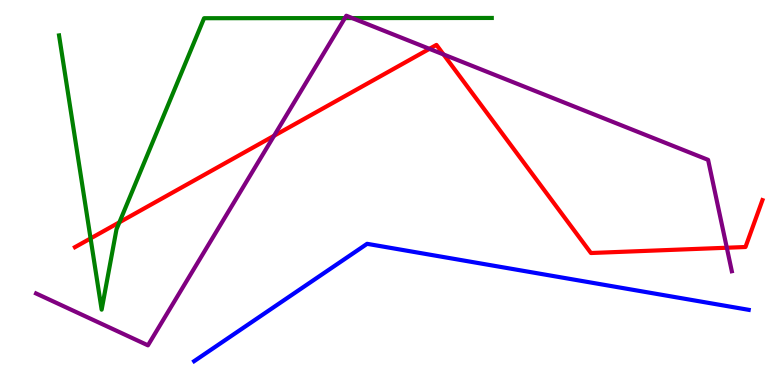[{'lines': ['blue', 'red'], 'intersections': []}, {'lines': ['green', 'red'], 'intersections': [{'x': 1.17, 'y': 3.81}, {'x': 1.54, 'y': 4.23}]}, {'lines': ['purple', 'red'], 'intersections': [{'x': 3.54, 'y': 6.47}, {'x': 5.54, 'y': 8.73}, {'x': 5.72, 'y': 8.59}, {'x': 9.38, 'y': 3.57}]}, {'lines': ['blue', 'green'], 'intersections': []}, {'lines': ['blue', 'purple'], 'intersections': []}, {'lines': ['green', 'purple'], 'intersections': [{'x': 4.45, 'y': 9.53}, {'x': 4.54, 'y': 9.53}]}]